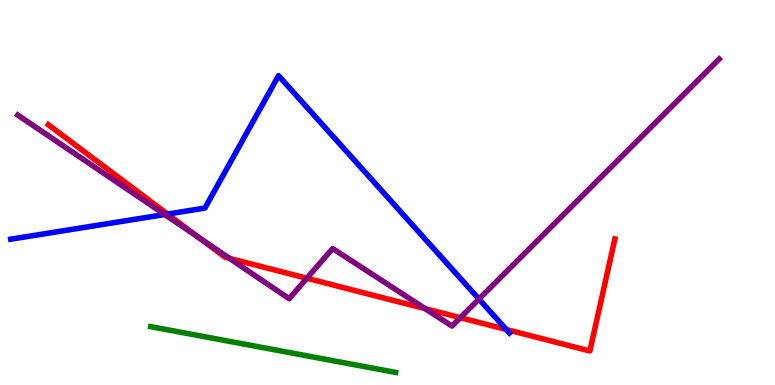[{'lines': ['blue', 'red'], 'intersections': [{'x': 2.16, 'y': 4.44}, {'x': 6.53, 'y': 1.44}]}, {'lines': ['green', 'red'], 'intersections': []}, {'lines': ['purple', 'red'], 'intersections': [{'x': 2.57, 'y': 3.82}, {'x': 2.96, 'y': 3.29}, {'x': 3.96, 'y': 2.77}, {'x': 5.49, 'y': 1.98}, {'x': 5.94, 'y': 1.75}]}, {'lines': ['blue', 'green'], 'intersections': []}, {'lines': ['blue', 'purple'], 'intersections': [{'x': 2.13, 'y': 4.43}, {'x': 6.18, 'y': 2.23}]}, {'lines': ['green', 'purple'], 'intersections': []}]